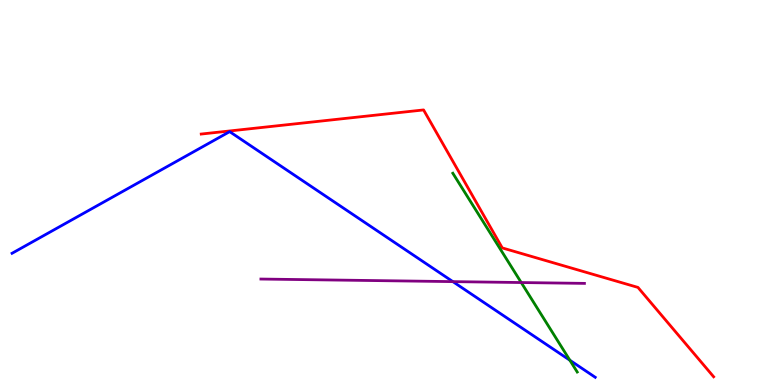[{'lines': ['blue', 'red'], 'intersections': []}, {'lines': ['green', 'red'], 'intersections': []}, {'lines': ['purple', 'red'], 'intersections': []}, {'lines': ['blue', 'green'], 'intersections': [{'x': 7.35, 'y': 0.643}]}, {'lines': ['blue', 'purple'], 'intersections': [{'x': 5.84, 'y': 2.69}]}, {'lines': ['green', 'purple'], 'intersections': [{'x': 6.73, 'y': 2.66}]}]